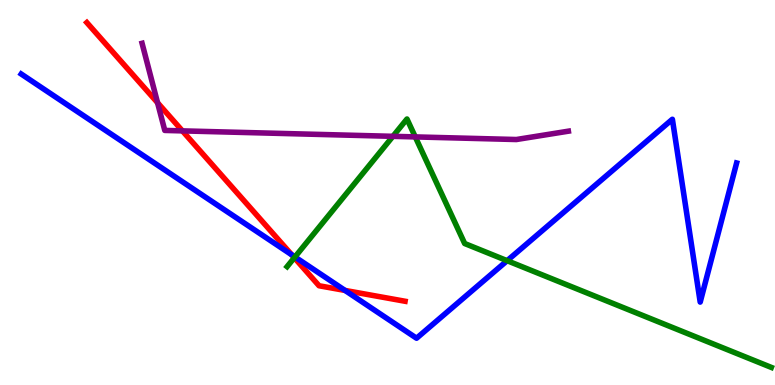[{'lines': ['blue', 'red'], 'intersections': [{'x': 3.76, 'y': 3.38}, {'x': 4.45, 'y': 2.46}]}, {'lines': ['green', 'red'], 'intersections': [{'x': 3.8, 'y': 3.31}]}, {'lines': ['purple', 'red'], 'intersections': [{'x': 2.03, 'y': 7.33}, {'x': 2.35, 'y': 6.6}]}, {'lines': ['blue', 'green'], 'intersections': [{'x': 3.81, 'y': 3.33}, {'x': 6.54, 'y': 3.23}]}, {'lines': ['blue', 'purple'], 'intersections': []}, {'lines': ['green', 'purple'], 'intersections': [{'x': 5.07, 'y': 6.46}, {'x': 5.36, 'y': 6.44}]}]